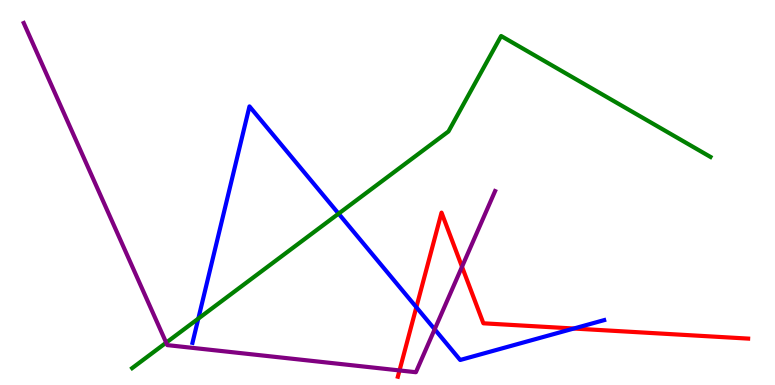[{'lines': ['blue', 'red'], 'intersections': [{'x': 5.37, 'y': 2.02}, {'x': 7.4, 'y': 1.47}]}, {'lines': ['green', 'red'], 'intersections': []}, {'lines': ['purple', 'red'], 'intersections': [{'x': 5.16, 'y': 0.378}, {'x': 5.96, 'y': 3.07}]}, {'lines': ['blue', 'green'], 'intersections': [{'x': 2.56, 'y': 1.72}, {'x': 4.37, 'y': 4.45}]}, {'lines': ['blue', 'purple'], 'intersections': [{'x': 5.61, 'y': 1.45}]}, {'lines': ['green', 'purple'], 'intersections': [{'x': 2.14, 'y': 1.1}]}]